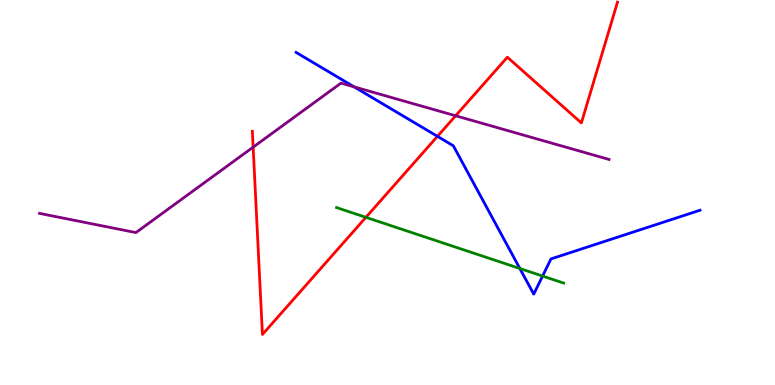[{'lines': ['blue', 'red'], 'intersections': [{'x': 5.64, 'y': 6.46}]}, {'lines': ['green', 'red'], 'intersections': [{'x': 4.72, 'y': 4.35}]}, {'lines': ['purple', 'red'], 'intersections': [{'x': 3.27, 'y': 6.18}, {'x': 5.88, 'y': 6.99}]}, {'lines': ['blue', 'green'], 'intersections': [{'x': 6.71, 'y': 3.03}, {'x': 7.0, 'y': 2.83}]}, {'lines': ['blue', 'purple'], 'intersections': [{'x': 4.57, 'y': 7.74}]}, {'lines': ['green', 'purple'], 'intersections': []}]